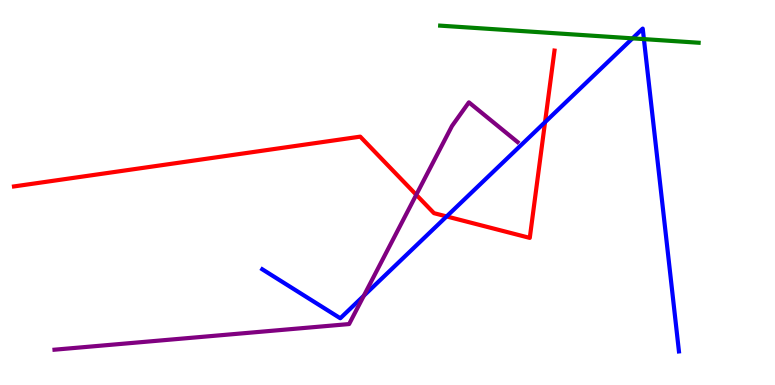[{'lines': ['blue', 'red'], 'intersections': [{'x': 5.76, 'y': 4.38}, {'x': 7.03, 'y': 6.83}]}, {'lines': ['green', 'red'], 'intersections': []}, {'lines': ['purple', 'red'], 'intersections': [{'x': 5.37, 'y': 4.94}]}, {'lines': ['blue', 'green'], 'intersections': [{'x': 8.16, 'y': 9.0}, {'x': 8.31, 'y': 8.98}]}, {'lines': ['blue', 'purple'], 'intersections': [{'x': 4.69, 'y': 2.32}]}, {'lines': ['green', 'purple'], 'intersections': []}]